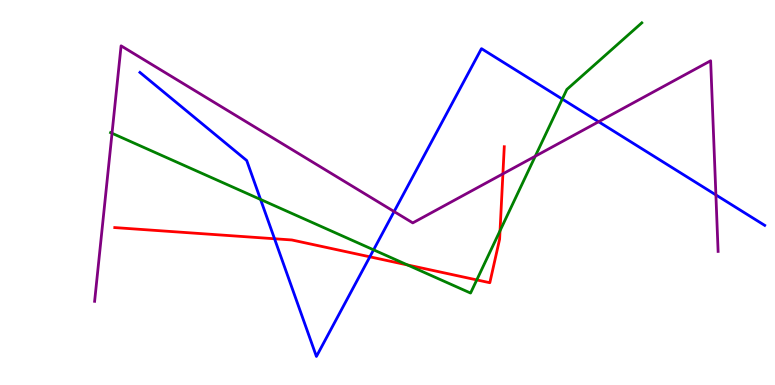[{'lines': ['blue', 'red'], 'intersections': [{'x': 3.54, 'y': 3.8}, {'x': 4.77, 'y': 3.33}]}, {'lines': ['green', 'red'], 'intersections': [{'x': 5.26, 'y': 3.12}, {'x': 6.15, 'y': 2.73}, {'x': 6.45, 'y': 4.01}]}, {'lines': ['purple', 'red'], 'intersections': [{'x': 6.49, 'y': 5.48}]}, {'lines': ['blue', 'green'], 'intersections': [{'x': 3.36, 'y': 4.82}, {'x': 4.82, 'y': 3.51}, {'x': 7.26, 'y': 7.43}]}, {'lines': ['blue', 'purple'], 'intersections': [{'x': 5.09, 'y': 4.51}, {'x': 7.72, 'y': 6.84}, {'x': 9.24, 'y': 4.94}]}, {'lines': ['green', 'purple'], 'intersections': [{'x': 1.45, 'y': 6.54}, {'x': 6.91, 'y': 5.94}]}]